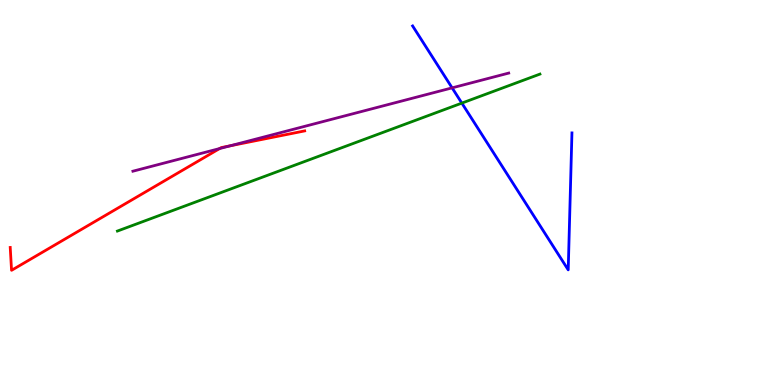[{'lines': ['blue', 'red'], 'intersections': []}, {'lines': ['green', 'red'], 'intersections': []}, {'lines': ['purple', 'red'], 'intersections': [{'x': 2.83, 'y': 6.14}, {'x': 2.97, 'y': 6.21}]}, {'lines': ['blue', 'green'], 'intersections': [{'x': 5.96, 'y': 7.32}]}, {'lines': ['blue', 'purple'], 'intersections': [{'x': 5.83, 'y': 7.72}]}, {'lines': ['green', 'purple'], 'intersections': []}]